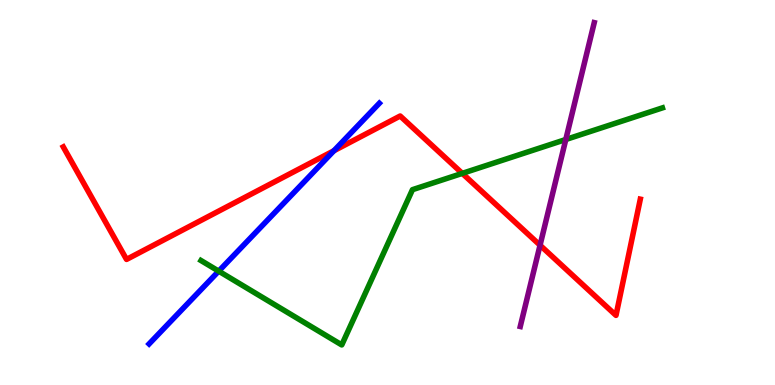[{'lines': ['blue', 'red'], 'intersections': [{'x': 4.31, 'y': 6.08}]}, {'lines': ['green', 'red'], 'intersections': [{'x': 5.96, 'y': 5.5}]}, {'lines': ['purple', 'red'], 'intersections': [{'x': 6.97, 'y': 3.63}]}, {'lines': ['blue', 'green'], 'intersections': [{'x': 2.82, 'y': 2.96}]}, {'lines': ['blue', 'purple'], 'intersections': []}, {'lines': ['green', 'purple'], 'intersections': [{'x': 7.3, 'y': 6.38}]}]